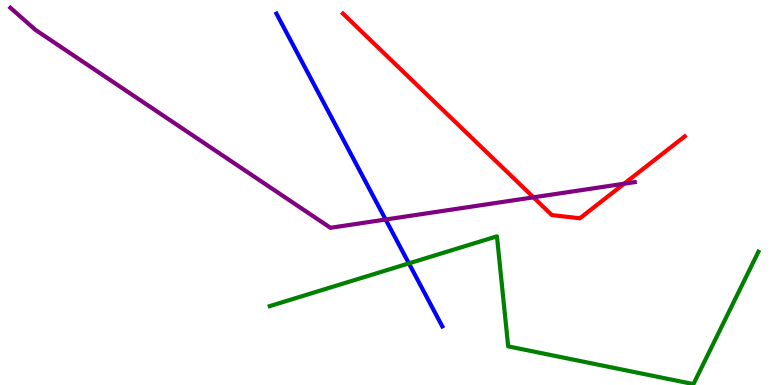[{'lines': ['blue', 'red'], 'intersections': []}, {'lines': ['green', 'red'], 'intersections': []}, {'lines': ['purple', 'red'], 'intersections': [{'x': 6.88, 'y': 4.87}, {'x': 8.05, 'y': 5.23}]}, {'lines': ['blue', 'green'], 'intersections': [{'x': 5.28, 'y': 3.16}]}, {'lines': ['blue', 'purple'], 'intersections': [{'x': 4.98, 'y': 4.3}]}, {'lines': ['green', 'purple'], 'intersections': []}]